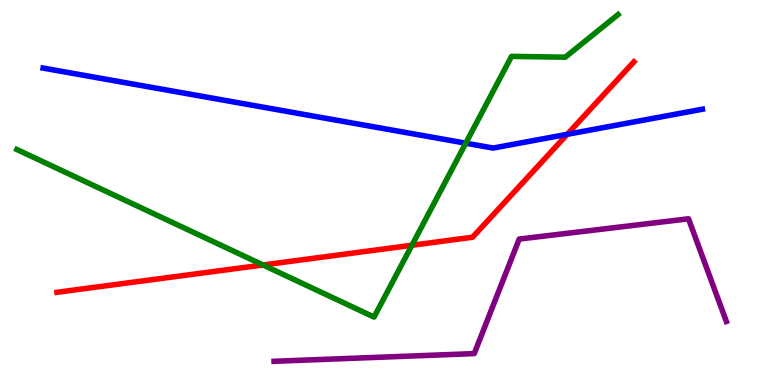[{'lines': ['blue', 'red'], 'intersections': [{'x': 7.32, 'y': 6.51}]}, {'lines': ['green', 'red'], 'intersections': [{'x': 3.39, 'y': 3.12}, {'x': 5.32, 'y': 3.63}]}, {'lines': ['purple', 'red'], 'intersections': []}, {'lines': ['blue', 'green'], 'intersections': [{'x': 6.01, 'y': 6.28}]}, {'lines': ['blue', 'purple'], 'intersections': []}, {'lines': ['green', 'purple'], 'intersections': []}]